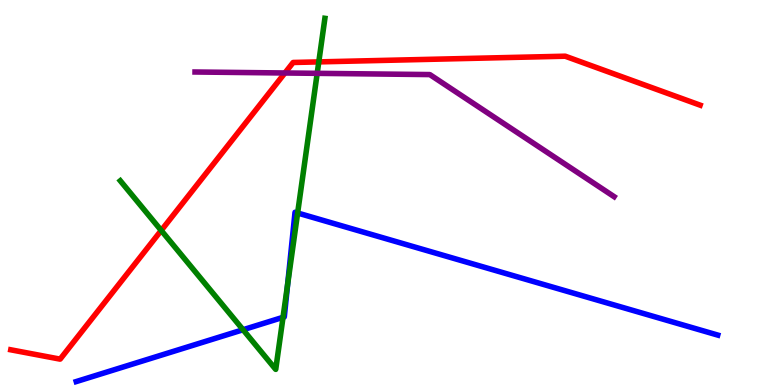[{'lines': ['blue', 'red'], 'intersections': []}, {'lines': ['green', 'red'], 'intersections': [{'x': 2.08, 'y': 4.01}, {'x': 4.11, 'y': 8.39}]}, {'lines': ['purple', 'red'], 'intersections': [{'x': 3.68, 'y': 8.1}]}, {'lines': ['blue', 'green'], 'intersections': [{'x': 3.14, 'y': 1.44}, {'x': 3.65, 'y': 1.76}, {'x': 3.71, 'y': 2.61}, {'x': 3.84, 'y': 4.47}]}, {'lines': ['blue', 'purple'], 'intersections': []}, {'lines': ['green', 'purple'], 'intersections': [{'x': 4.09, 'y': 8.1}]}]